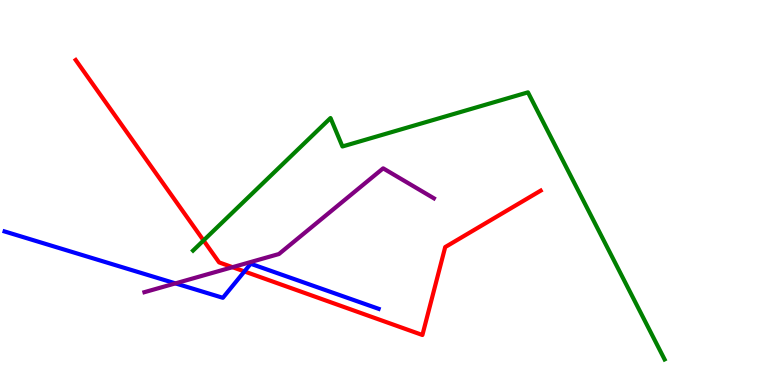[{'lines': ['blue', 'red'], 'intersections': [{'x': 3.15, 'y': 2.95}]}, {'lines': ['green', 'red'], 'intersections': [{'x': 2.63, 'y': 3.75}]}, {'lines': ['purple', 'red'], 'intersections': [{'x': 3.0, 'y': 3.06}]}, {'lines': ['blue', 'green'], 'intersections': []}, {'lines': ['blue', 'purple'], 'intersections': [{'x': 2.26, 'y': 2.64}]}, {'lines': ['green', 'purple'], 'intersections': []}]